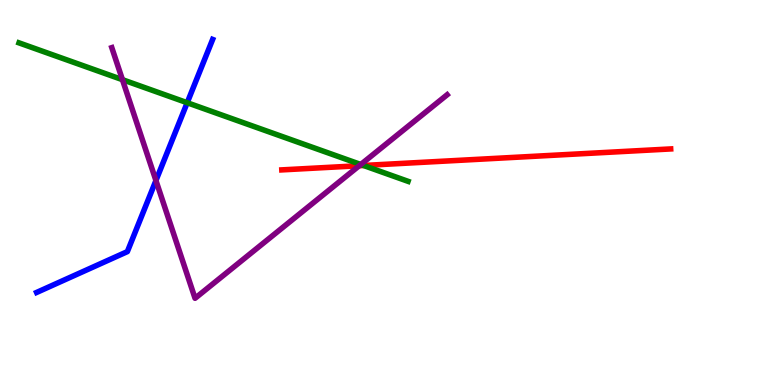[{'lines': ['blue', 'red'], 'intersections': []}, {'lines': ['green', 'red'], 'intersections': [{'x': 4.69, 'y': 5.7}]}, {'lines': ['purple', 'red'], 'intersections': [{'x': 4.64, 'y': 5.7}]}, {'lines': ['blue', 'green'], 'intersections': [{'x': 2.42, 'y': 7.33}]}, {'lines': ['blue', 'purple'], 'intersections': [{'x': 2.01, 'y': 5.31}]}, {'lines': ['green', 'purple'], 'intersections': [{'x': 1.58, 'y': 7.93}, {'x': 4.66, 'y': 5.73}]}]